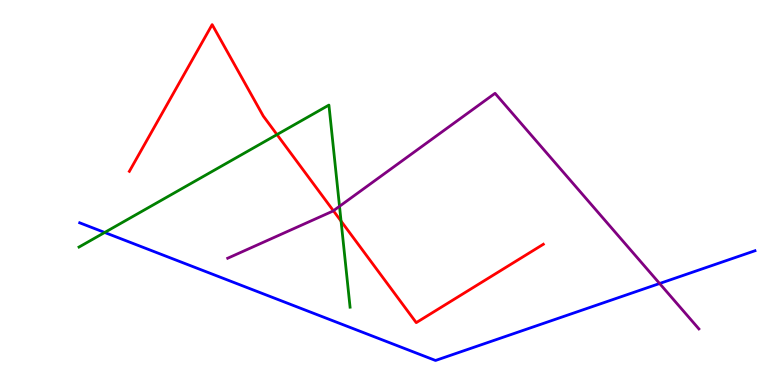[{'lines': ['blue', 'red'], 'intersections': []}, {'lines': ['green', 'red'], 'intersections': [{'x': 3.57, 'y': 6.5}, {'x': 4.4, 'y': 4.26}]}, {'lines': ['purple', 'red'], 'intersections': [{'x': 4.3, 'y': 4.53}]}, {'lines': ['blue', 'green'], 'intersections': [{'x': 1.35, 'y': 3.96}]}, {'lines': ['blue', 'purple'], 'intersections': [{'x': 8.51, 'y': 2.64}]}, {'lines': ['green', 'purple'], 'intersections': [{'x': 4.38, 'y': 4.64}]}]